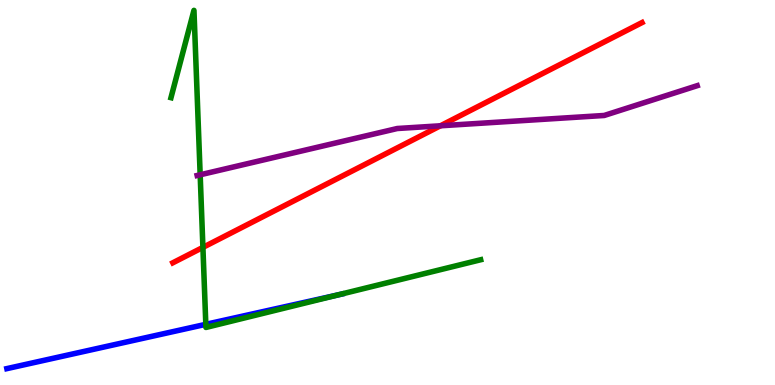[{'lines': ['blue', 'red'], 'intersections': []}, {'lines': ['green', 'red'], 'intersections': [{'x': 2.62, 'y': 3.57}]}, {'lines': ['purple', 'red'], 'intersections': [{'x': 5.68, 'y': 6.73}]}, {'lines': ['blue', 'green'], 'intersections': [{'x': 2.66, 'y': 1.58}, {'x': 4.36, 'y': 2.34}]}, {'lines': ['blue', 'purple'], 'intersections': []}, {'lines': ['green', 'purple'], 'intersections': [{'x': 2.58, 'y': 5.46}]}]